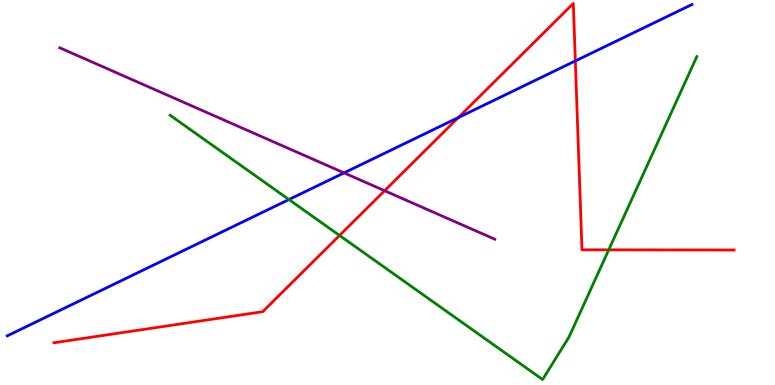[{'lines': ['blue', 'red'], 'intersections': [{'x': 5.91, 'y': 6.95}, {'x': 7.42, 'y': 8.42}]}, {'lines': ['green', 'red'], 'intersections': [{'x': 4.38, 'y': 3.88}, {'x': 7.85, 'y': 3.51}]}, {'lines': ['purple', 'red'], 'intersections': [{'x': 4.96, 'y': 5.05}]}, {'lines': ['blue', 'green'], 'intersections': [{'x': 3.73, 'y': 4.82}]}, {'lines': ['blue', 'purple'], 'intersections': [{'x': 4.44, 'y': 5.51}]}, {'lines': ['green', 'purple'], 'intersections': []}]